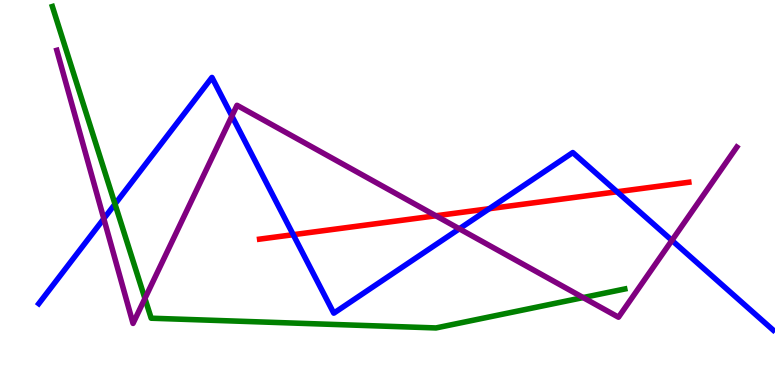[{'lines': ['blue', 'red'], 'intersections': [{'x': 3.78, 'y': 3.9}, {'x': 6.31, 'y': 4.58}, {'x': 7.96, 'y': 5.02}]}, {'lines': ['green', 'red'], 'intersections': []}, {'lines': ['purple', 'red'], 'intersections': [{'x': 5.62, 'y': 4.4}]}, {'lines': ['blue', 'green'], 'intersections': [{'x': 1.48, 'y': 4.7}]}, {'lines': ['blue', 'purple'], 'intersections': [{'x': 1.34, 'y': 4.32}, {'x': 2.99, 'y': 6.99}, {'x': 5.93, 'y': 4.06}, {'x': 8.67, 'y': 3.76}]}, {'lines': ['green', 'purple'], 'intersections': [{'x': 1.87, 'y': 2.25}, {'x': 7.52, 'y': 2.27}]}]